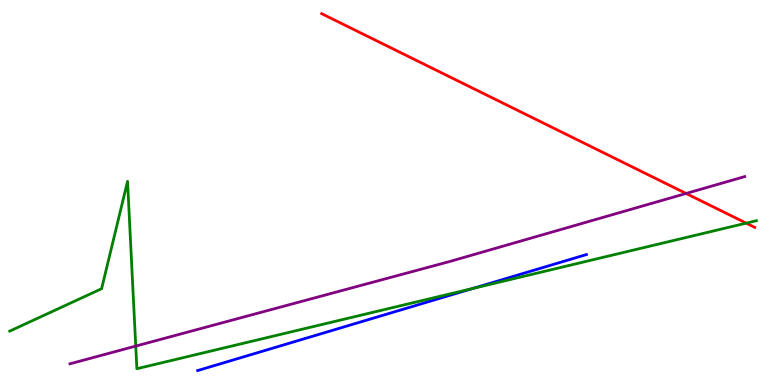[{'lines': ['blue', 'red'], 'intersections': []}, {'lines': ['green', 'red'], 'intersections': [{'x': 9.63, 'y': 4.2}]}, {'lines': ['purple', 'red'], 'intersections': [{'x': 8.85, 'y': 4.97}]}, {'lines': ['blue', 'green'], 'intersections': [{'x': 6.1, 'y': 2.51}]}, {'lines': ['blue', 'purple'], 'intersections': []}, {'lines': ['green', 'purple'], 'intersections': [{'x': 1.75, 'y': 1.01}]}]